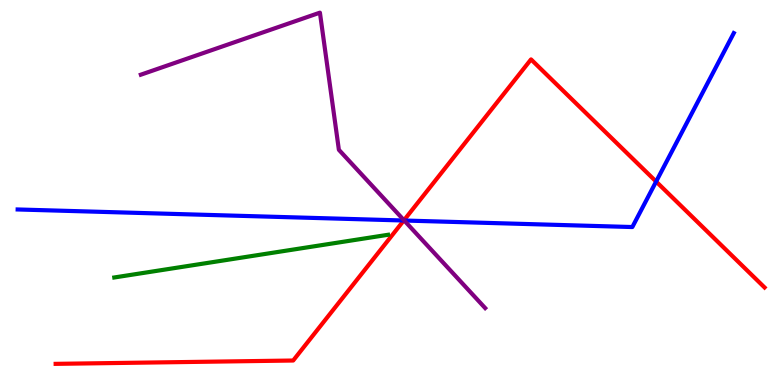[{'lines': ['blue', 'red'], 'intersections': [{'x': 5.21, 'y': 4.27}, {'x': 8.47, 'y': 5.28}]}, {'lines': ['green', 'red'], 'intersections': []}, {'lines': ['purple', 'red'], 'intersections': [{'x': 5.21, 'y': 4.28}]}, {'lines': ['blue', 'green'], 'intersections': []}, {'lines': ['blue', 'purple'], 'intersections': [{'x': 5.22, 'y': 4.27}]}, {'lines': ['green', 'purple'], 'intersections': []}]